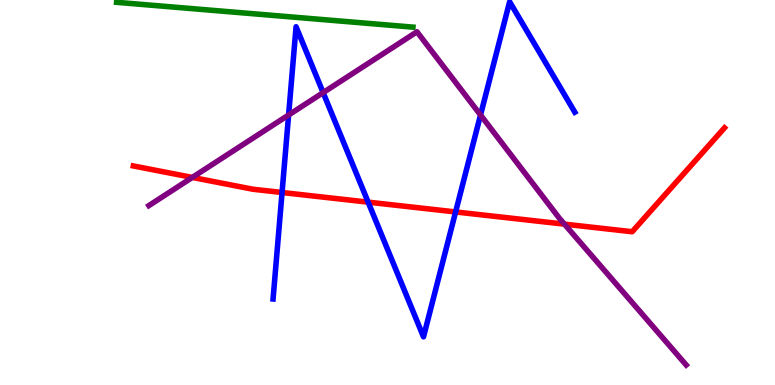[{'lines': ['blue', 'red'], 'intersections': [{'x': 3.64, 'y': 5.0}, {'x': 4.75, 'y': 4.75}, {'x': 5.88, 'y': 4.49}]}, {'lines': ['green', 'red'], 'intersections': []}, {'lines': ['purple', 'red'], 'intersections': [{'x': 2.48, 'y': 5.39}, {'x': 7.28, 'y': 4.18}]}, {'lines': ['blue', 'green'], 'intersections': []}, {'lines': ['blue', 'purple'], 'intersections': [{'x': 3.72, 'y': 7.01}, {'x': 4.17, 'y': 7.59}, {'x': 6.2, 'y': 7.01}]}, {'lines': ['green', 'purple'], 'intersections': []}]